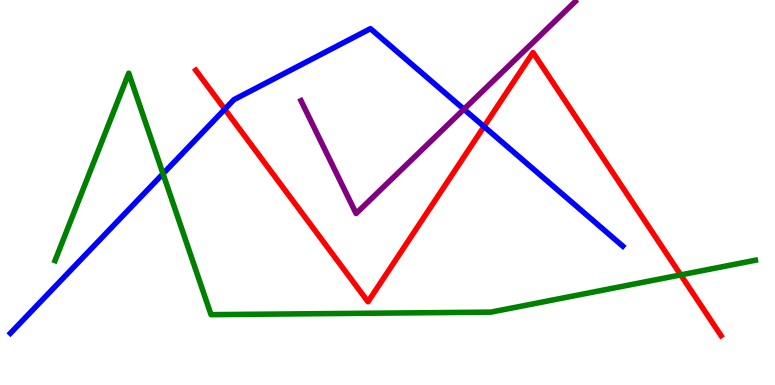[{'lines': ['blue', 'red'], 'intersections': [{'x': 2.9, 'y': 7.16}, {'x': 6.25, 'y': 6.71}]}, {'lines': ['green', 'red'], 'intersections': [{'x': 8.78, 'y': 2.86}]}, {'lines': ['purple', 'red'], 'intersections': []}, {'lines': ['blue', 'green'], 'intersections': [{'x': 2.1, 'y': 5.49}]}, {'lines': ['blue', 'purple'], 'intersections': [{'x': 5.99, 'y': 7.16}]}, {'lines': ['green', 'purple'], 'intersections': []}]